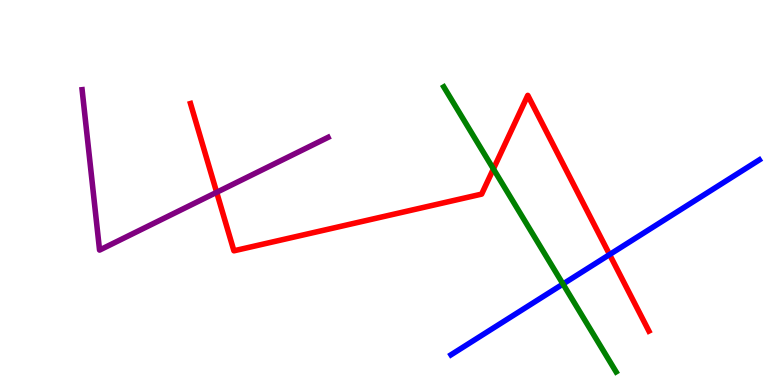[{'lines': ['blue', 'red'], 'intersections': [{'x': 7.87, 'y': 3.39}]}, {'lines': ['green', 'red'], 'intersections': [{'x': 6.37, 'y': 5.61}]}, {'lines': ['purple', 'red'], 'intersections': [{'x': 2.8, 'y': 5.0}]}, {'lines': ['blue', 'green'], 'intersections': [{'x': 7.26, 'y': 2.62}]}, {'lines': ['blue', 'purple'], 'intersections': []}, {'lines': ['green', 'purple'], 'intersections': []}]